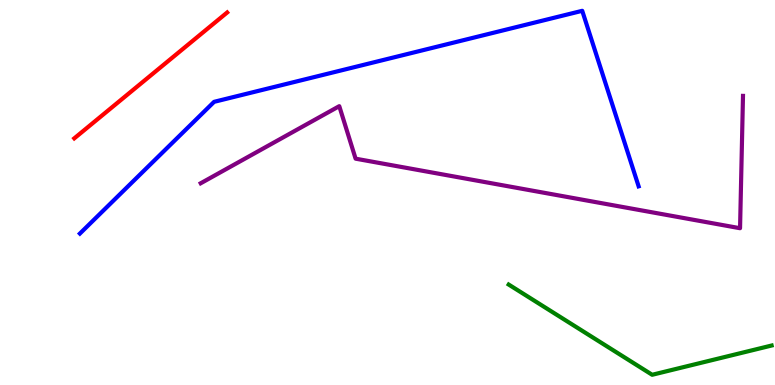[{'lines': ['blue', 'red'], 'intersections': []}, {'lines': ['green', 'red'], 'intersections': []}, {'lines': ['purple', 'red'], 'intersections': []}, {'lines': ['blue', 'green'], 'intersections': []}, {'lines': ['blue', 'purple'], 'intersections': []}, {'lines': ['green', 'purple'], 'intersections': []}]